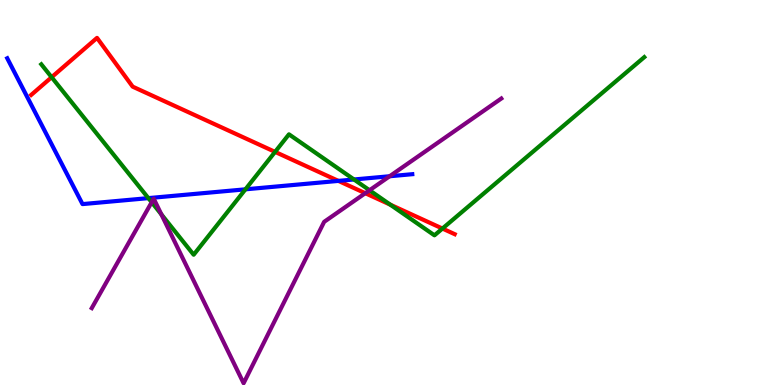[{'lines': ['blue', 'red'], 'intersections': [{'x': 4.37, 'y': 5.3}]}, {'lines': ['green', 'red'], 'intersections': [{'x': 0.666, 'y': 7.99}, {'x': 3.55, 'y': 6.05}, {'x': 5.04, 'y': 4.68}, {'x': 5.71, 'y': 4.06}]}, {'lines': ['purple', 'red'], 'intersections': [{'x': 4.71, 'y': 4.98}]}, {'lines': ['blue', 'green'], 'intersections': [{'x': 1.91, 'y': 4.85}, {'x': 3.17, 'y': 5.08}, {'x': 4.57, 'y': 5.34}]}, {'lines': ['blue', 'purple'], 'intersections': [{'x': 5.03, 'y': 5.42}]}, {'lines': ['green', 'purple'], 'intersections': [{'x': 1.96, 'y': 4.75}, {'x': 2.08, 'y': 4.43}, {'x': 4.77, 'y': 5.06}]}]